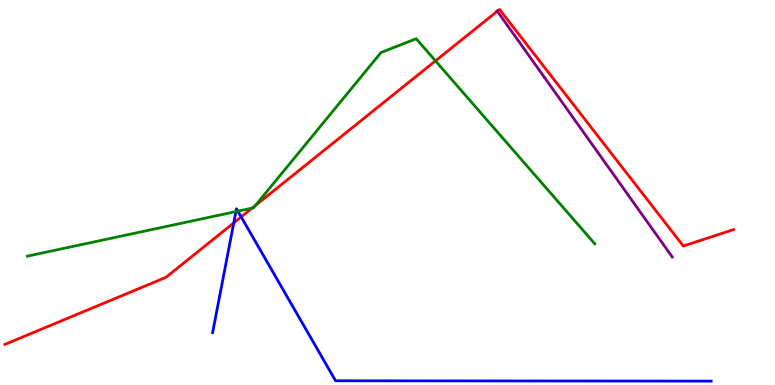[{'lines': ['blue', 'red'], 'intersections': [{'x': 3.02, 'y': 4.21}, {'x': 3.11, 'y': 4.37}]}, {'lines': ['green', 'red'], 'intersections': [{'x': 3.25, 'y': 4.59}, {'x': 3.3, 'y': 4.66}, {'x': 5.62, 'y': 8.42}]}, {'lines': ['purple', 'red'], 'intersections': [{'x': 6.42, 'y': 9.71}]}, {'lines': ['blue', 'green'], 'intersections': [{'x': 3.04, 'y': 4.5}, {'x': 3.07, 'y': 4.51}]}, {'lines': ['blue', 'purple'], 'intersections': []}, {'lines': ['green', 'purple'], 'intersections': []}]